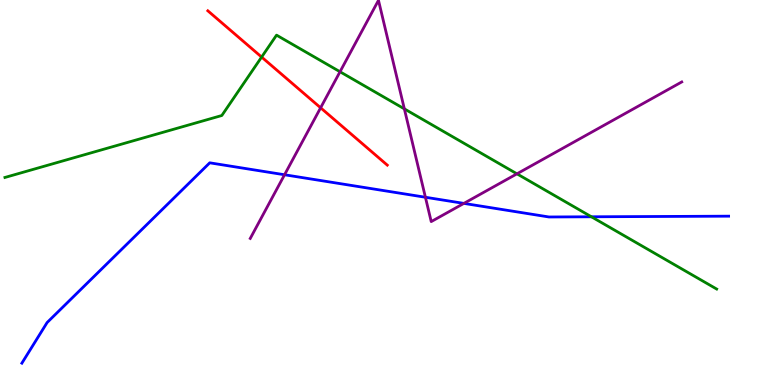[{'lines': ['blue', 'red'], 'intersections': []}, {'lines': ['green', 'red'], 'intersections': [{'x': 3.38, 'y': 8.52}]}, {'lines': ['purple', 'red'], 'intersections': [{'x': 4.14, 'y': 7.2}]}, {'lines': ['blue', 'green'], 'intersections': [{'x': 7.63, 'y': 4.37}]}, {'lines': ['blue', 'purple'], 'intersections': [{'x': 3.67, 'y': 5.46}, {'x': 5.49, 'y': 4.88}, {'x': 5.99, 'y': 4.72}]}, {'lines': ['green', 'purple'], 'intersections': [{'x': 4.39, 'y': 8.14}, {'x': 5.22, 'y': 7.17}, {'x': 6.67, 'y': 5.49}]}]